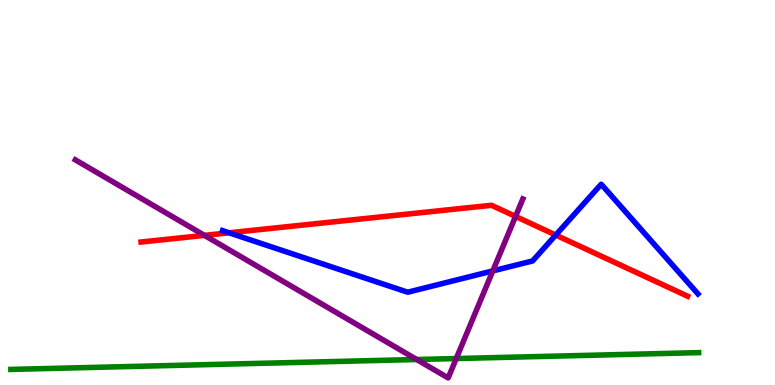[{'lines': ['blue', 'red'], 'intersections': [{'x': 2.96, 'y': 3.95}, {'x': 7.17, 'y': 3.89}]}, {'lines': ['green', 'red'], 'intersections': []}, {'lines': ['purple', 'red'], 'intersections': [{'x': 2.64, 'y': 3.89}, {'x': 6.65, 'y': 4.38}]}, {'lines': ['blue', 'green'], 'intersections': []}, {'lines': ['blue', 'purple'], 'intersections': [{'x': 6.36, 'y': 2.96}]}, {'lines': ['green', 'purple'], 'intersections': [{'x': 5.38, 'y': 0.662}, {'x': 5.89, 'y': 0.687}]}]